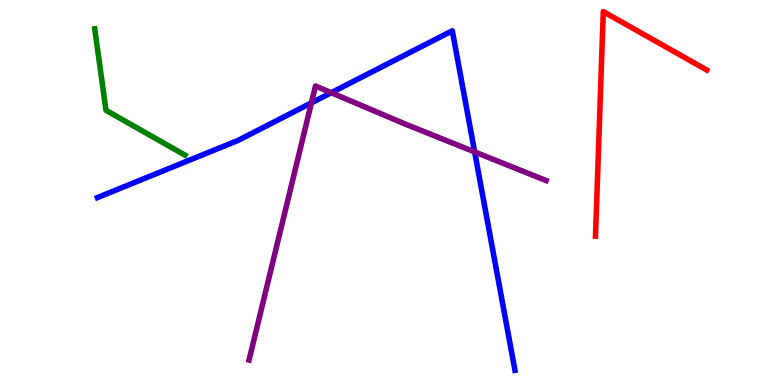[{'lines': ['blue', 'red'], 'intersections': []}, {'lines': ['green', 'red'], 'intersections': []}, {'lines': ['purple', 'red'], 'intersections': []}, {'lines': ['blue', 'green'], 'intersections': []}, {'lines': ['blue', 'purple'], 'intersections': [{'x': 4.02, 'y': 7.33}, {'x': 4.27, 'y': 7.59}, {'x': 6.12, 'y': 6.05}]}, {'lines': ['green', 'purple'], 'intersections': []}]